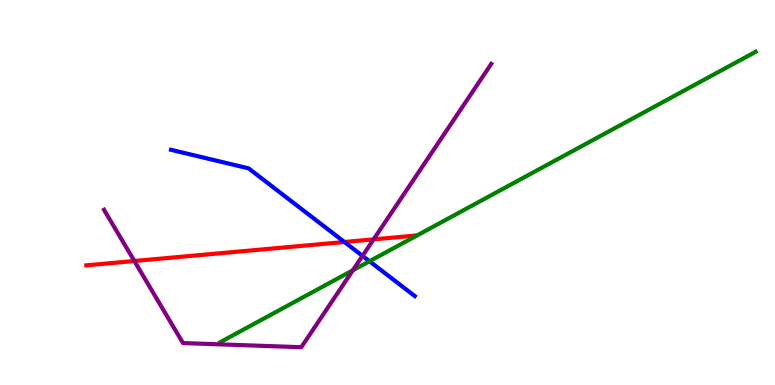[{'lines': ['blue', 'red'], 'intersections': [{'x': 4.44, 'y': 3.71}]}, {'lines': ['green', 'red'], 'intersections': []}, {'lines': ['purple', 'red'], 'intersections': [{'x': 1.73, 'y': 3.22}, {'x': 4.82, 'y': 3.78}]}, {'lines': ['blue', 'green'], 'intersections': [{'x': 4.77, 'y': 3.21}]}, {'lines': ['blue', 'purple'], 'intersections': [{'x': 4.68, 'y': 3.35}]}, {'lines': ['green', 'purple'], 'intersections': [{'x': 4.55, 'y': 2.98}]}]